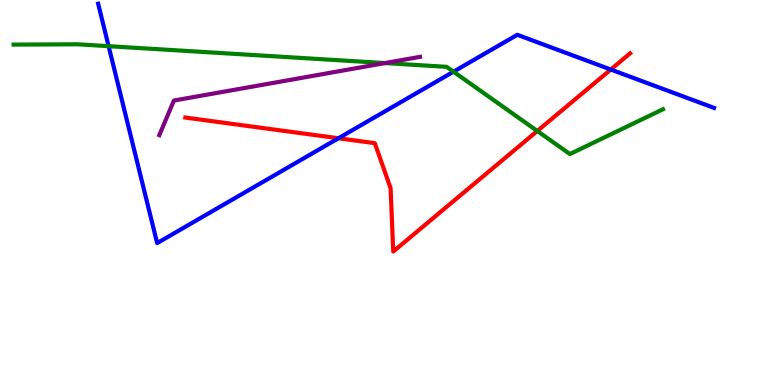[{'lines': ['blue', 'red'], 'intersections': [{'x': 4.37, 'y': 6.41}, {'x': 7.88, 'y': 8.19}]}, {'lines': ['green', 'red'], 'intersections': [{'x': 6.93, 'y': 6.6}]}, {'lines': ['purple', 'red'], 'intersections': []}, {'lines': ['blue', 'green'], 'intersections': [{'x': 1.4, 'y': 8.8}, {'x': 5.85, 'y': 8.14}]}, {'lines': ['blue', 'purple'], 'intersections': []}, {'lines': ['green', 'purple'], 'intersections': [{'x': 4.97, 'y': 8.36}]}]